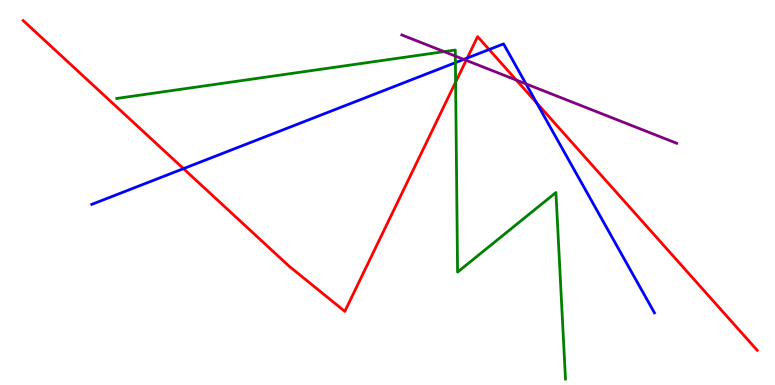[{'lines': ['blue', 'red'], 'intersections': [{'x': 2.37, 'y': 5.62}, {'x': 6.03, 'y': 8.49}, {'x': 6.31, 'y': 8.71}, {'x': 6.92, 'y': 7.33}]}, {'lines': ['green', 'red'], 'intersections': [{'x': 5.88, 'y': 7.87}]}, {'lines': ['purple', 'red'], 'intersections': [{'x': 6.02, 'y': 8.43}, {'x': 6.66, 'y': 7.92}]}, {'lines': ['blue', 'green'], 'intersections': [{'x': 5.88, 'y': 8.37}]}, {'lines': ['blue', 'purple'], 'intersections': [{'x': 5.98, 'y': 8.46}, {'x': 6.79, 'y': 7.82}]}, {'lines': ['green', 'purple'], 'intersections': [{'x': 5.73, 'y': 8.66}, {'x': 5.88, 'y': 8.54}]}]